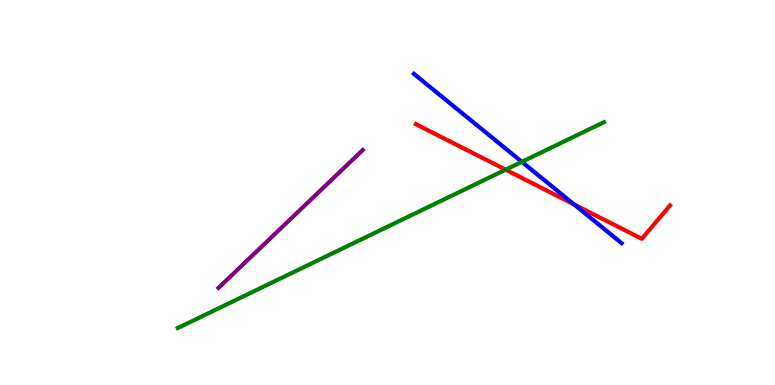[{'lines': ['blue', 'red'], 'intersections': [{'x': 7.41, 'y': 4.69}]}, {'lines': ['green', 'red'], 'intersections': [{'x': 6.52, 'y': 5.59}]}, {'lines': ['purple', 'red'], 'intersections': []}, {'lines': ['blue', 'green'], 'intersections': [{'x': 6.73, 'y': 5.8}]}, {'lines': ['blue', 'purple'], 'intersections': []}, {'lines': ['green', 'purple'], 'intersections': []}]